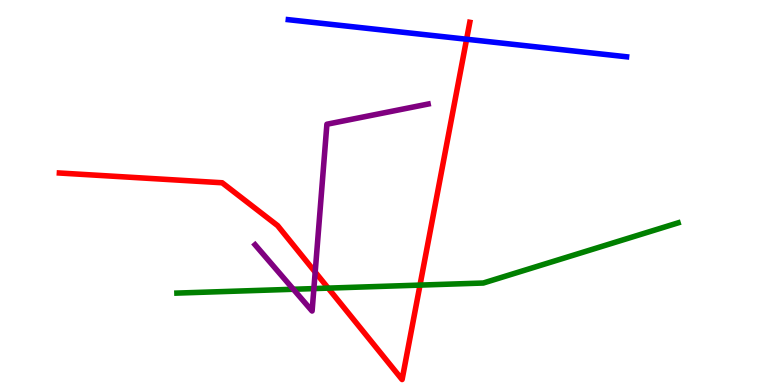[{'lines': ['blue', 'red'], 'intersections': [{'x': 6.02, 'y': 8.98}]}, {'lines': ['green', 'red'], 'intersections': [{'x': 4.23, 'y': 2.52}, {'x': 5.42, 'y': 2.59}]}, {'lines': ['purple', 'red'], 'intersections': [{'x': 4.07, 'y': 2.93}]}, {'lines': ['blue', 'green'], 'intersections': []}, {'lines': ['blue', 'purple'], 'intersections': []}, {'lines': ['green', 'purple'], 'intersections': [{'x': 3.79, 'y': 2.49}, {'x': 4.05, 'y': 2.5}]}]